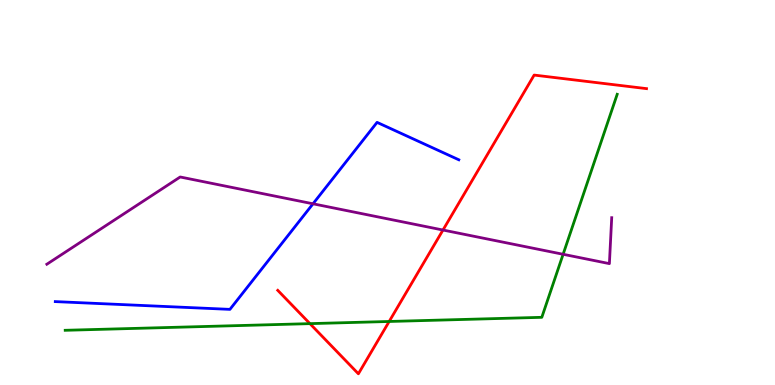[{'lines': ['blue', 'red'], 'intersections': []}, {'lines': ['green', 'red'], 'intersections': [{'x': 4.0, 'y': 1.59}, {'x': 5.02, 'y': 1.65}]}, {'lines': ['purple', 'red'], 'intersections': [{'x': 5.72, 'y': 4.03}]}, {'lines': ['blue', 'green'], 'intersections': []}, {'lines': ['blue', 'purple'], 'intersections': [{'x': 4.04, 'y': 4.71}]}, {'lines': ['green', 'purple'], 'intersections': [{'x': 7.27, 'y': 3.4}]}]